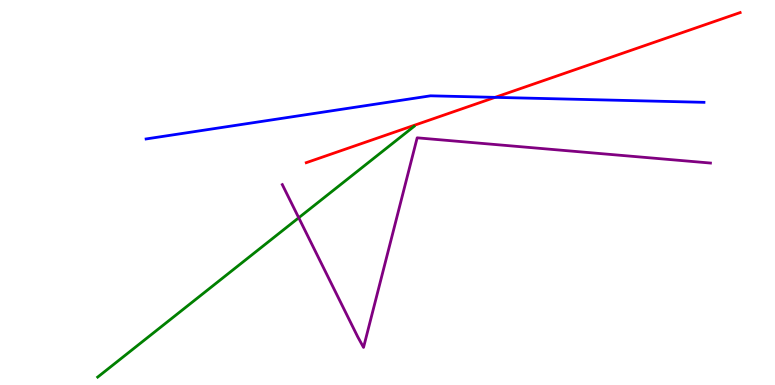[{'lines': ['blue', 'red'], 'intersections': [{'x': 6.39, 'y': 7.47}]}, {'lines': ['green', 'red'], 'intersections': []}, {'lines': ['purple', 'red'], 'intersections': []}, {'lines': ['blue', 'green'], 'intersections': []}, {'lines': ['blue', 'purple'], 'intersections': []}, {'lines': ['green', 'purple'], 'intersections': [{'x': 3.85, 'y': 4.34}]}]